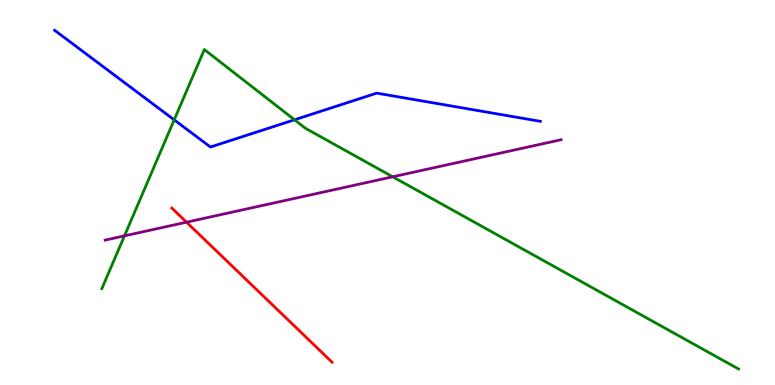[{'lines': ['blue', 'red'], 'intersections': []}, {'lines': ['green', 'red'], 'intersections': []}, {'lines': ['purple', 'red'], 'intersections': [{'x': 2.41, 'y': 4.23}]}, {'lines': ['blue', 'green'], 'intersections': [{'x': 2.25, 'y': 6.89}, {'x': 3.8, 'y': 6.89}]}, {'lines': ['blue', 'purple'], 'intersections': []}, {'lines': ['green', 'purple'], 'intersections': [{'x': 1.61, 'y': 3.87}, {'x': 5.07, 'y': 5.41}]}]